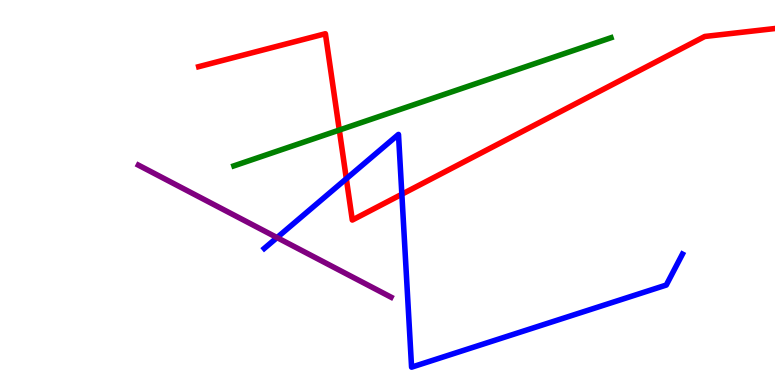[{'lines': ['blue', 'red'], 'intersections': [{'x': 4.47, 'y': 5.36}, {'x': 5.19, 'y': 4.95}]}, {'lines': ['green', 'red'], 'intersections': [{'x': 4.38, 'y': 6.62}]}, {'lines': ['purple', 'red'], 'intersections': []}, {'lines': ['blue', 'green'], 'intersections': []}, {'lines': ['blue', 'purple'], 'intersections': [{'x': 3.57, 'y': 3.83}]}, {'lines': ['green', 'purple'], 'intersections': []}]